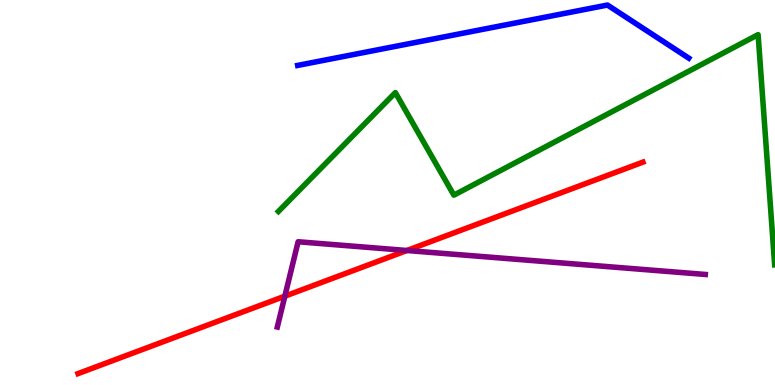[{'lines': ['blue', 'red'], 'intersections': []}, {'lines': ['green', 'red'], 'intersections': []}, {'lines': ['purple', 'red'], 'intersections': [{'x': 3.68, 'y': 2.31}, {'x': 5.25, 'y': 3.49}]}, {'lines': ['blue', 'green'], 'intersections': []}, {'lines': ['blue', 'purple'], 'intersections': []}, {'lines': ['green', 'purple'], 'intersections': []}]